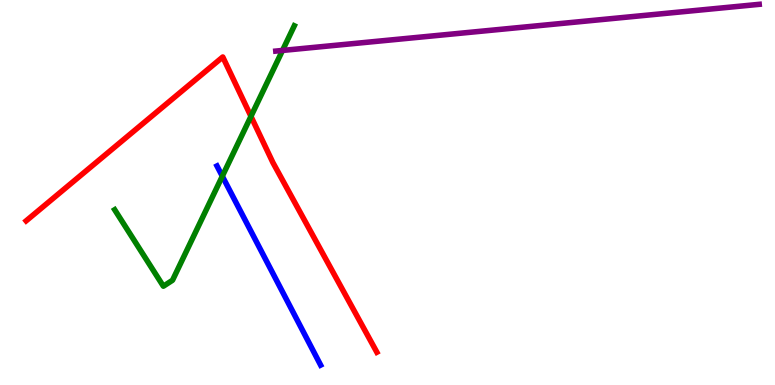[{'lines': ['blue', 'red'], 'intersections': []}, {'lines': ['green', 'red'], 'intersections': [{'x': 3.24, 'y': 6.98}]}, {'lines': ['purple', 'red'], 'intersections': []}, {'lines': ['blue', 'green'], 'intersections': [{'x': 2.87, 'y': 5.42}]}, {'lines': ['blue', 'purple'], 'intersections': []}, {'lines': ['green', 'purple'], 'intersections': [{'x': 3.65, 'y': 8.69}]}]